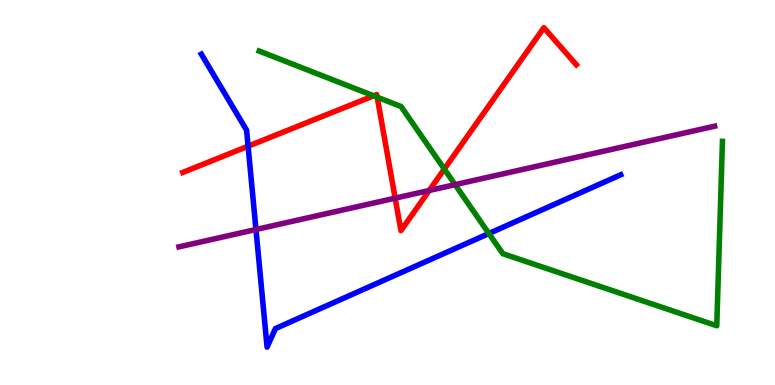[{'lines': ['blue', 'red'], 'intersections': [{'x': 3.2, 'y': 6.2}]}, {'lines': ['green', 'red'], 'intersections': [{'x': 4.82, 'y': 7.51}, {'x': 4.87, 'y': 7.48}, {'x': 5.73, 'y': 5.61}]}, {'lines': ['purple', 'red'], 'intersections': [{'x': 5.1, 'y': 4.85}, {'x': 5.54, 'y': 5.05}]}, {'lines': ['blue', 'green'], 'intersections': [{'x': 6.31, 'y': 3.93}]}, {'lines': ['blue', 'purple'], 'intersections': [{'x': 3.3, 'y': 4.04}]}, {'lines': ['green', 'purple'], 'intersections': [{'x': 5.87, 'y': 5.2}]}]